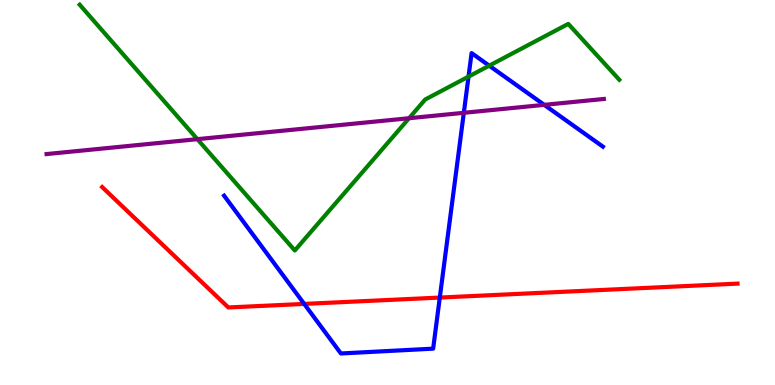[{'lines': ['blue', 'red'], 'intersections': [{'x': 3.93, 'y': 2.11}, {'x': 5.67, 'y': 2.27}]}, {'lines': ['green', 'red'], 'intersections': []}, {'lines': ['purple', 'red'], 'intersections': []}, {'lines': ['blue', 'green'], 'intersections': [{'x': 6.05, 'y': 8.01}, {'x': 6.31, 'y': 8.29}]}, {'lines': ['blue', 'purple'], 'intersections': [{'x': 5.98, 'y': 7.07}, {'x': 7.02, 'y': 7.28}]}, {'lines': ['green', 'purple'], 'intersections': [{'x': 2.55, 'y': 6.39}, {'x': 5.28, 'y': 6.93}]}]